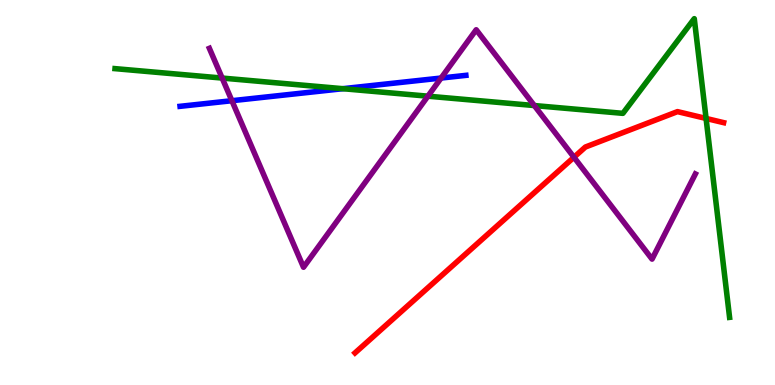[{'lines': ['blue', 'red'], 'intersections': []}, {'lines': ['green', 'red'], 'intersections': [{'x': 9.11, 'y': 6.92}]}, {'lines': ['purple', 'red'], 'intersections': [{'x': 7.41, 'y': 5.92}]}, {'lines': ['blue', 'green'], 'intersections': [{'x': 4.42, 'y': 7.7}]}, {'lines': ['blue', 'purple'], 'intersections': [{'x': 2.99, 'y': 7.38}, {'x': 5.69, 'y': 7.97}]}, {'lines': ['green', 'purple'], 'intersections': [{'x': 2.87, 'y': 7.97}, {'x': 5.52, 'y': 7.5}, {'x': 6.89, 'y': 7.26}]}]